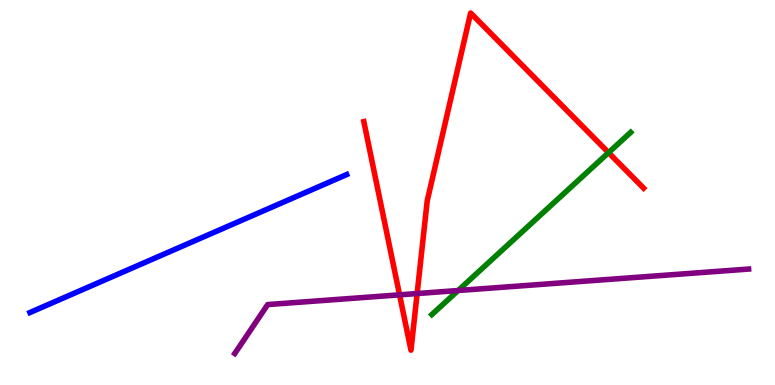[{'lines': ['blue', 'red'], 'intersections': []}, {'lines': ['green', 'red'], 'intersections': [{'x': 7.85, 'y': 6.04}]}, {'lines': ['purple', 'red'], 'intersections': [{'x': 5.16, 'y': 2.34}, {'x': 5.38, 'y': 2.38}]}, {'lines': ['blue', 'green'], 'intersections': []}, {'lines': ['blue', 'purple'], 'intersections': []}, {'lines': ['green', 'purple'], 'intersections': [{'x': 5.91, 'y': 2.45}]}]